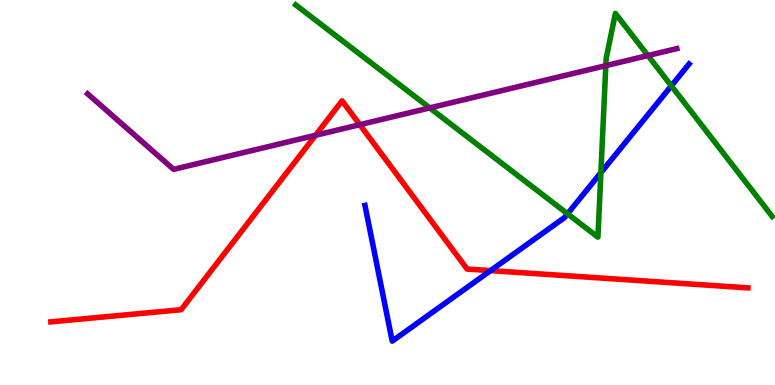[{'lines': ['blue', 'red'], 'intersections': [{'x': 6.33, 'y': 2.97}]}, {'lines': ['green', 'red'], 'intersections': []}, {'lines': ['purple', 'red'], 'intersections': [{'x': 4.07, 'y': 6.49}, {'x': 4.64, 'y': 6.76}]}, {'lines': ['blue', 'green'], 'intersections': [{'x': 7.32, 'y': 4.45}, {'x': 7.75, 'y': 5.51}, {'x': 8.66, 'y': 7.77}]}, {'lines': ['blue', 'purple'], 'intersections': []}, {'lines': ['green', 'purple'], 'intersections': [{'x': 5.54, 'y': 7.2}, {'x': 7.82, 'y': 8.29}, {'x': 8.36, 'y': 8.56}]}]